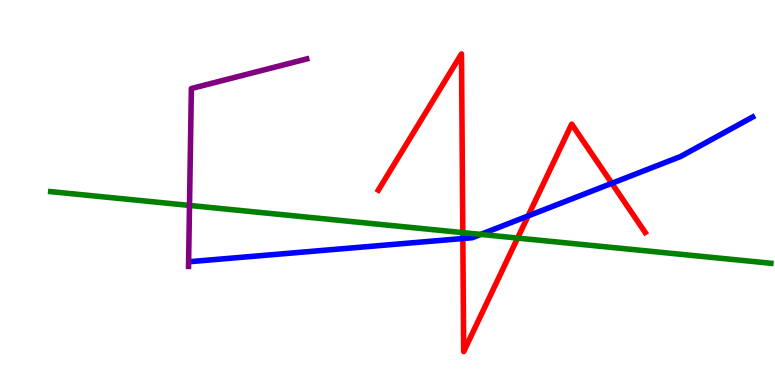[{'lines': ['blue', 'red'], 'intersections': [{'x': 5.97, 'y': 3.8}, {'x': 6.81, 'y': 4.39}, {'x': 7.89, 'y': 5.24}]}, {'lines': ['green', 'red'], 'intersections': [{'x': 5.97, 'y': 3.96}, {'x': 6.68, 'y': 3.82}]}, {'lines': ['purple', 'red'], 'intersections': []}, {'lines': ['blue', 'green'], 'intersections': [{'x': 6.2, 'y': 3.91}]}, {'lines': ['blue', 'purple'], 'intersections': []}, {'lines': ['green', 'purple'], 'intersections': [{'x': 2.45, 'y': 4.66}]}]